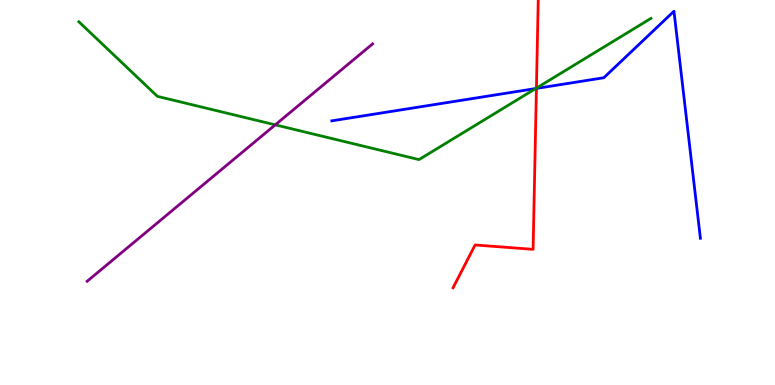[{'lines': ['blue', 'red'], 'intersections': [{'x': 6.92, 'y': 7.7}]}, {'lines': ['green', 'red'], 'intersections': [{'x': 6.92, 'y': 7.71}]}, {'lines': ['purple', 'red'], 'intersections': []}, {'lines': ['blue', 'green'], 'intersections': [{'x': 6.91, 'y': 7.7}]}, {'lines': ['blue', 'purple'], 'intersections': []}, {'lines': ['green', 'purple'], 'intersections': [{'x': 3.55, 'y': 6.76}]}]